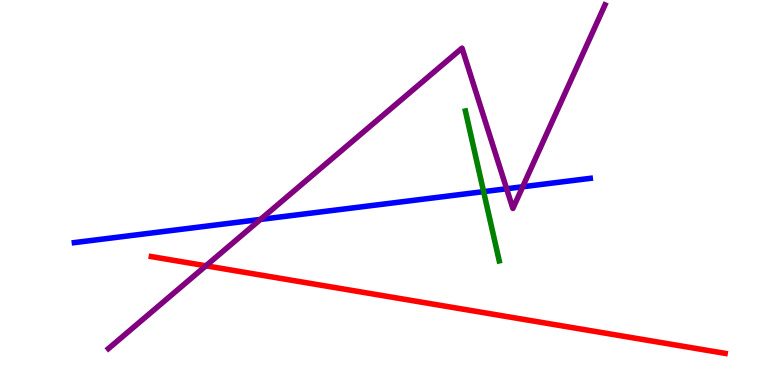[{'lines': ['blue', 'red'], 'intersections': []}, {'lines': ['green', 'red'], 'intersections': []}, {'lines': ['purple', 'red'], 'intersections': [{'x': 2.66, 'y': 3.1}]}, {'lines': ['blue', 'green'], 'intersections': [{'x': 6.24, 'y': 5.02}]}, {'lines': ['blue', 'purple'], 'intersections': [{'x': 3.36, 'y': 4.3}, {'x': 6.54, 'y': 5.1}, {'x': 6.74, 'y': 5.15}]}, {'lines': ['green', 'purple'], 'intersections': []}]